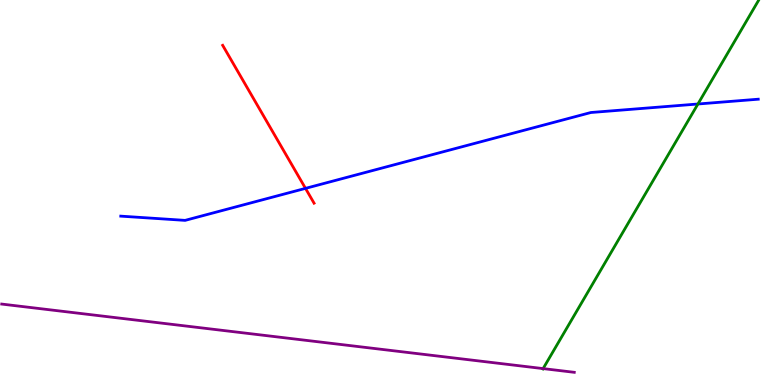[{'lines': ['blue', 'red'], 'intersections': [{'x': 3.94, 'y': 5.11}]}, {'lines': ['green', 'red'], 'intersections': []}, {'lines': ['purple', 'red'], 'intersections': []}, {'lines': ['blue', 'green'], 'intersections': [{'x': 9.01, 'y': 7.3}]}, {'lines': ['blue', 'purple'], 'intersections': []}, {'lines': ['green', 'purple'], 'intersections': [{'x': 7.01, 'y': 0.426}]}]